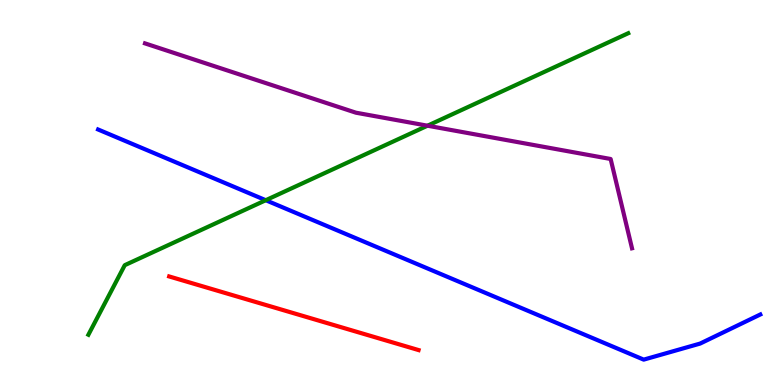[{'lines': ['blue', 'red'], 'intersections': []}, {'lines': ['green', 'red'], 'intersections': []}, {'lines': ['purple', 'red'], 'intersections': []}, {'lines': ['blue', 'green'], 'intersections': [{'x': 3.43, 'y': 4.8}]}, {'lines': ['blue', 'purple'], 'intersections': []}, {'lines': ['green', 'purple'], 'intersections': [{'x': 5.52, 'y': 6.73}]}]